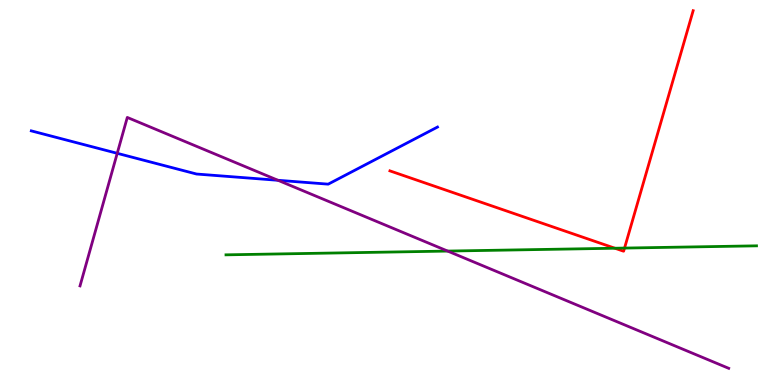[{'lines': ['blue', 'red'], 'intersections': []}, {'lines': ['green', 'red'], 'intersections': [{'x': 7.93, 'y': 3.55}, {'x': 8.06, 'y': 3.56}]}, {'lines': ['purple', 'red'], 'intersections': []}, {'lines': ['blue', 'green'], 'intersections': []}, {'lines': ['blue', 'purple'], 'intersections': [{'x': 1.51, 'y': 6.02}, {'x': 3.59, 'y': 5.32}]}, {'lines': ['green', 'purple'], 'intersections': [{'x': 5.78, 'y': 3.48}]}]